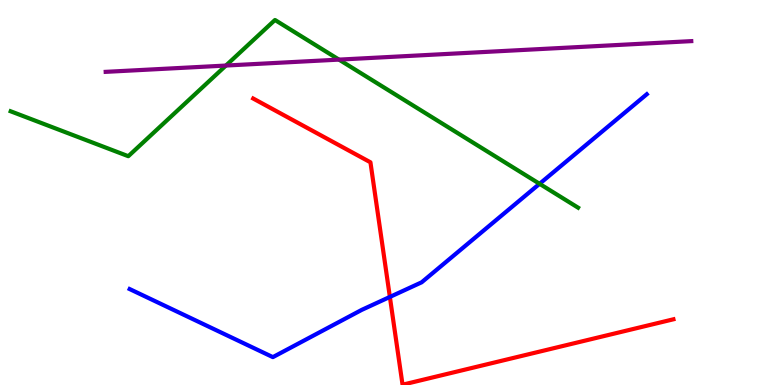[{'lines': ['blue', 'red'], 'intersections': [{'x': 5.03, 'y': 2.29}]}, {'lines': ['green', 'red'], 'intersections': []}, {'lines': ['purple', 'red'], 'intersections': []}, {'lines': ['blue', 'green'], 'intersections': [{'x': 6.96, 'y': 5.23}]}, {'lines': ['blue', 'purple'], 'intersections': []}, {'lines': ['green', 'purple'], 'intersections': [{'x': 2.92, 'y': 8.3}, {'x': 4.37, 'y': 8.45}]}]